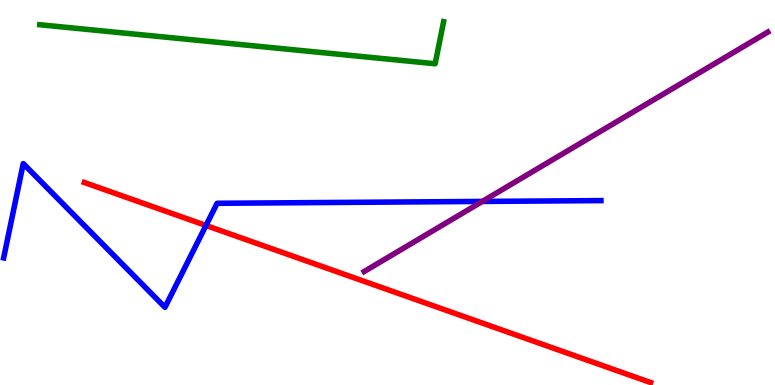[{'lines': ['blue', 'red'], 'intersections': [{'x': 2.66, 'y': 4.14}]}, {'lines': ['green', 'red'], 'intersections': []}, {'lines': ['purple', 'red'], 'intersections': []}, {'lines': ['blue', 'green'], 'intersections': []}, {'lines': ['blue', 'purple'], 'intersections': [{'x': 6.22, 'y': 4.77}]}, {'lines': ['green', 'purple'], 'intersections': []}]